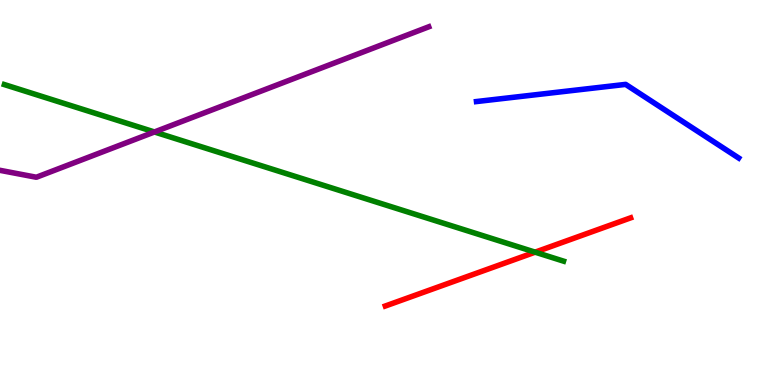[{'lines': ['blue', 'red'], 'intersections': []}, {'lines': ['green', 'red'], 'intersections': [{'x': 6.91, 'y': 3.45}]}, {'lines': ['purple', 'red'], 'intersections': []}, {'lines': ['blue', 'green'], 'intersections': []}, {'lines': ['blue', 'purple'], 'intersections': []}, {'lines': ['green', 'purple'], 'intersections': [{'x': 1.99, 'y': 6.57}]}]